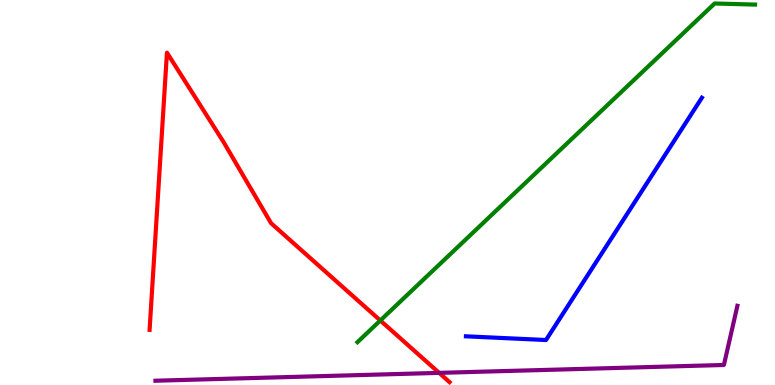[{'lines': ['blue', 'red'], 'intersections': []}, {'lines': ['green', 'red'], 'intersections': [{'x': 4.91, 'y': 1.68}]}, {'lines': ['purple', 'red'], 'intersections': [{'x': 5.67, 'y': 0.315}]}, {'lines': ['blue', 'green'], 'intersections': []}, {'lines': ['blue', 'purple'], 'intersections': []}, {'lines': ['green', 'purple'], 'intersections': []}]